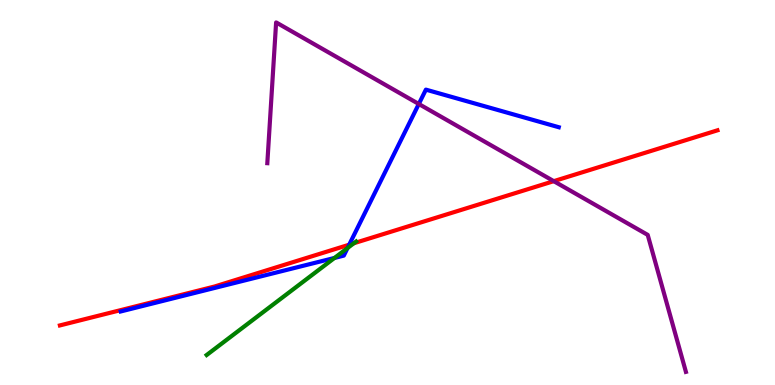[{'lines': ['blue', 'red'], 'intersections': [{'x': 4.51, 'y': 3.64}]}, {'lines': ['green', 'red'], 'intersections': [{'x': 4.57, 'y': 3.68}]}, {'lines': ['purple', 'red'], 'intersections': [{'x': 7.15, 'y': 5.29}]}, {'lines': ['blue', 'green'], 'intersections': [{'x': 4.32, 'y': 3.3}, {'x': 4.48, 'y': 3.56}]}, {'lines': ['blue', 'purple'], 'intersections': [{'x': 5.4, 'y': 7.3}]}, {'lines': ['green', 'purple'], 'intersections': []}]